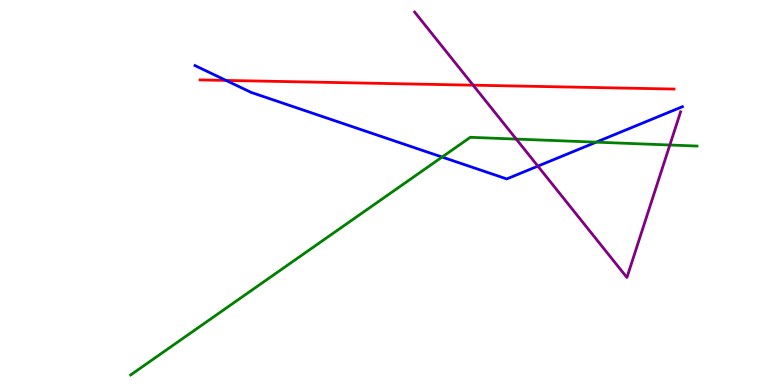[{'lines': ['blue', 'red'], 'intersections': [{'x': 2.92, 'y': 7.91}]}, {'lines': ['green', 'red'], 'intersections': []}, {'lines': ['purple', 'red'], 'intersections': [{'x': 6.1, 'y': 7.79}]}, {'lines': ['blue', 'green'], 'intersections': [{'x': 5.7, 'y': 5.92}, {'x': 7.69, 'y': 6.31}]}, {'lines': ['blue', 'purple'], 'intersections': [{'x': 6.94, 'y': 5.68}]}, {'lines': ['green', 'purple'], 'intersections': [{'x': 6.66, 'y': 6.39}, {'x': 8.64, 'y': 6.23}]}]